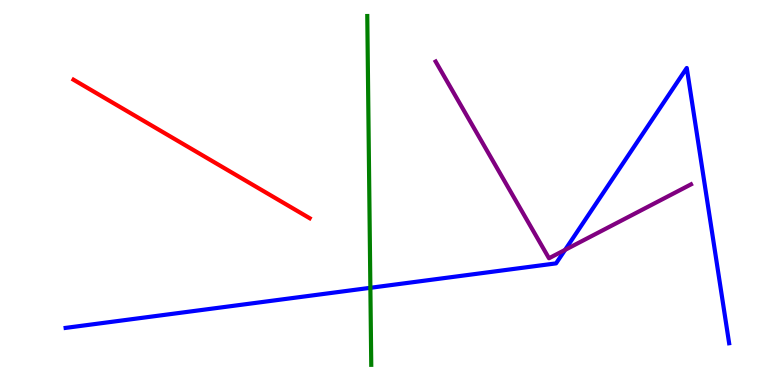[{'lines': ['blue', 'red'], 'intersections': []}, {'lines': ['green', 'red'], 'intersections': []}, {'lines': ['purple', 'red'], 'intersections': []}, {'lines': ['blue', 'green'], 'intersections': [{'x': 4.78, 'y': 2.52}]}, {'lines': ['blue', 'purple'], 'intersections': [{'x': 7.29, 'y': 3.51}]}, {'lines': ['green', 'purple'], 'intersections': []}]